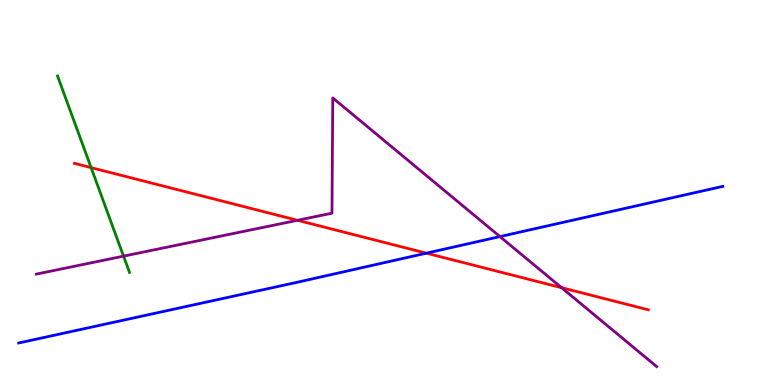[{'lines': ['blue', 'red'], 'intersections': [{'x': 5.5, 'y': 3.42}]}, {'lines': ['green', 'red'], 'intersections': [{'x': 1.18, 'y': 5.65}]}, {'lines': ['purple', 'red'], 'intersections': [{'x': 3.84, 'y': 4.28}, {'x': 7.25, 'y': 2.53}]}, {'lines': ['blue', 'green'], 'intersections': []}, {'lines': ['blue', 'purple'], 'intersections': [{'x': 6.45, 'y': 3.85}]}, {'lines': ['green', 'purple'], 'intersections': [{'x': 1.59, 'y': 3.35}]}]